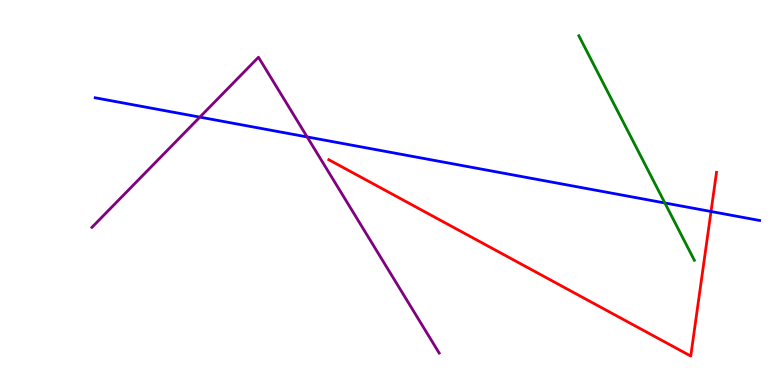[{'lines': ['blue', 'red'], 'intersections': [{'x': 9.17, 'y': 4.51}]}, {'lines': ['green', 'red'], 'intersections': []}, {'lines': ['purple', 'red'], 'intersections': []}, {'lines': ['blue', 'green'], 'intersections': [{'x': 8.58, 'y': 4.73}]}, {'lines': ['blue', 'purple'], 'intersections': [{'x': 2.58, 'y': 6.96}, {'x': 3.96, 'y': 6.44}]}, {'lines': ['green', 'purple'], 'intersections': []}]